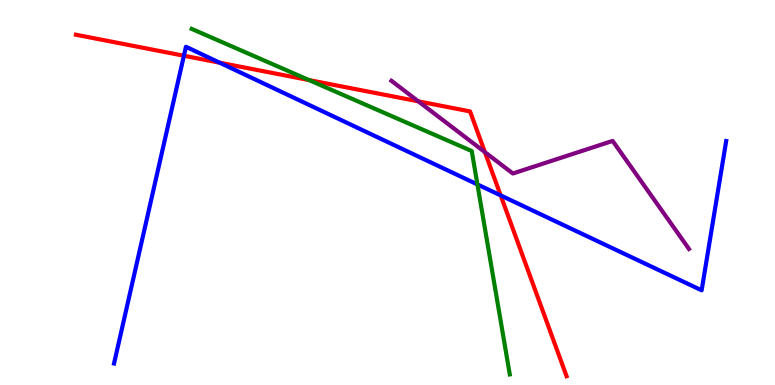[{'lines': ['blue', 'red'], 'intersections': [{'x': 2.37, 'y': 8.55}, {'x': 2.83, 'y': 8.37}, {'x': 6.46, 'y': 4.92}]}, {'lines': ['green', 'red'], 'intersections': [{'x': 3.99, 'y': 7.92}]}, {'lines': ['purple', 'red'], 'intersections': [{'x': 5.4, 'y': 7.37}, {'x': 6.26, 'y': 6.05}]}, {'lines': ['blue', 'green'], 'intersections': [{'x': 6.16, 'y': 5.21}]}, {'lines': ['blue', 'purple'], 'intersections': []}, {'lines': ['green', 'purple'], 'intersections': []}]